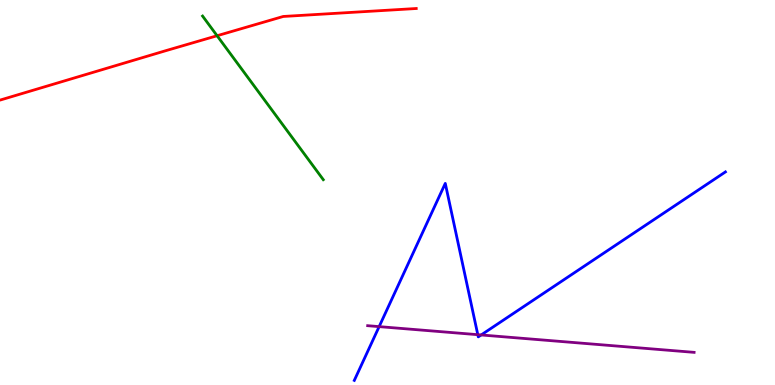[{'lines': ['blue', 'red'], 'intersections': []}, {'lines': ['green', 'red'], 'intersections': [{'x': 2.8, 'y': 9.07}]}, {'lines': ['purple', 'red'], 'intersections': []}, {'lines': ['blue', 'green'], 'intersections': []}, {'lines': ['blue', 'purple'], 'intersections': [{'x': 4.89, 'y': 1.52}, {'x': 6.17, 'y': 1.31}, {'x': 6.21, 'y': 1.3}]}, {'lines': ['green', 'purple'], 'intersections': []}]